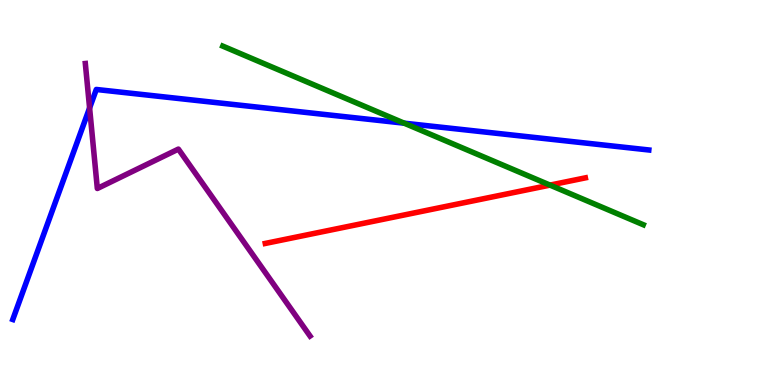[{'lines': ['blue', 'red'], 'intersections': []}, {'lines': ['green', 'red'], 'intersections': [{'x': 7.1, 'y': 5.19}]}, {'lines': ['purple', 'red'], 'intersections': []}, {'lines': ['blue', 'green'], 'intersections': [{'x': 5.22, 'y': 6.8}]}, {'lines': ['blue', 'purple'], 'intersections': [{'x': 1.16, 'y': 7.2}]}, {'lines': ['green', 'purple'], 'intersections': []}]